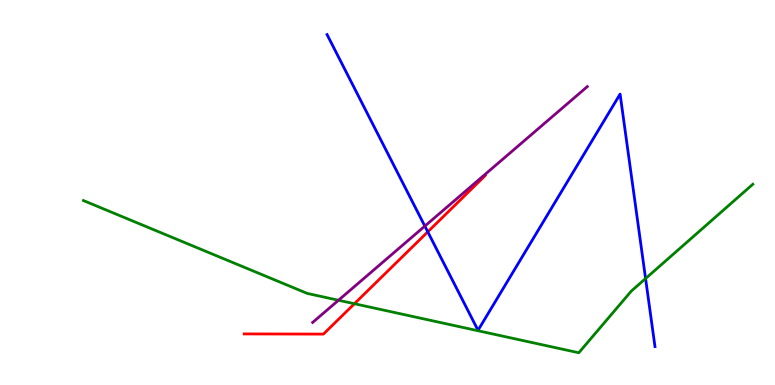[{'lines': ['blue', 'red'], 'intersections': [{'x': 5.52, 'y': 3.98}]}, {'lines': ['green', 'red'], 'intersections': [{'x': 4.57, 'y': 2.11}]}, {'lines': ['purple', 'red'], 'intersections': []}, {'lines': ['blue', 'green'], 'intersections': [{'x': 8.33, 'y': 2.77}]}, {'lines': ['blue', 'purple'], 'intersections': [{'x': 5.48, 'y': 4.13}]}, {'lines': ['green', 'purple'], 'intersections': [{'x': 4.37, 'y': 2.2}]}]